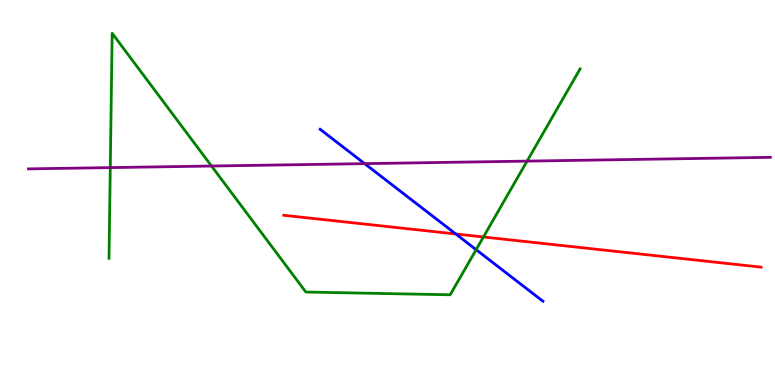[{'lines': ['blue', 'red'], 'intersections': [{'x': 5.88, 'y': 3.92}]}, {'lines': ['green', 'red'], 'intersections': [{'x': 6.24, 'y': 3.84}]}, {'lines': ['purple', 'red'], 'intersections': []}, {'lines': ['blue', 'green'], 'intersections': [{'x': 6.14, 'y': 3.51}]}, {'lines': ['blue', 'purple'], 'intersections': [{'x': 4.71, 'y': 5.75}]}, {'lines': ['green', 'purple'], 'intersections': [{'x': 1.42, 'y': 5.65}, {'x': 2.73, 'y': 5.69}, {'x': 6.8, 'y': 5.82}]}]